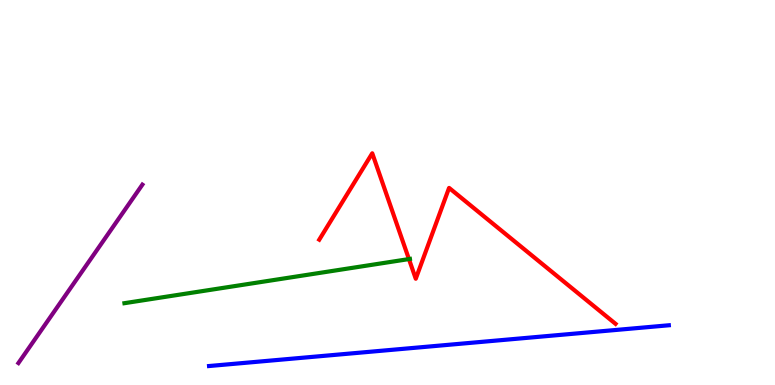[{'lines': ['blue', 'red'], 'intersections': []}, {'lines': ['green', 'red'], 'intersections': [{'x': 5.28, 'y': 3.27}]}, {'lines': ['purple', 'red'], 'intersections': []}, {'lines': ['blue', 'green'], 'intersections': []}, {'lines': ['blue', 'purple'], 'intersections': []}, {'lines': ['green', 'purple'], 'intersections': []}]